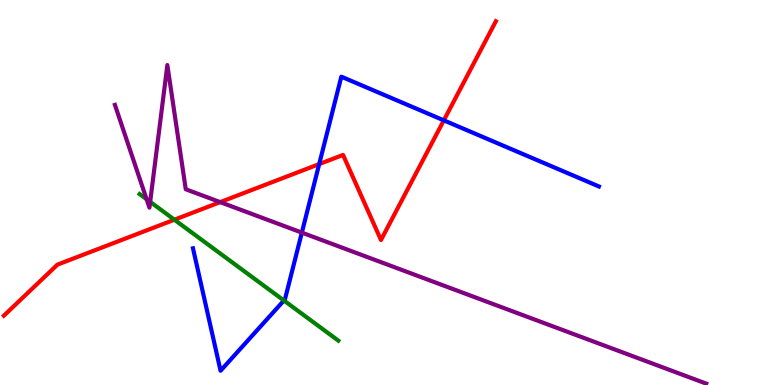[{'lines': ['blue', 'red'], 'intersections': [{'x': 4.12, 'y': 5.74}, {'x': 5.73, 'y': 6.87}]}, {'lines': ['green', 'red'], 'intersections': [{'x': 2.25, 'y': 4.29}]}, {'lines': ['purple', 'red'], 'intersections': [{'x': 2.84, 'y': 4.75}]}, {'lines': ['blue', 'green'], 'intersections': [{'x': 3.66, 'y': 2.19}]}, {'lines': ['blue', 'purple'], 'intersections': [{'x': 3.89, 'y': 3.96}]}, {'lines': ['green', 'purple'], 'intersections': [{'x': 1.89, 'y': 4.83}, {'x': 1.94, 'y': 4.76}]}]